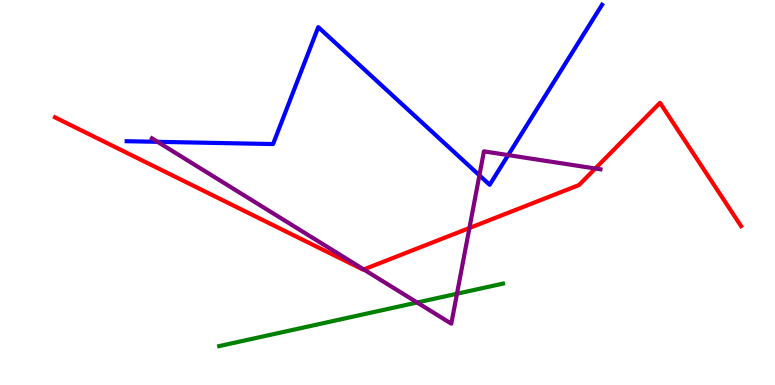[{'lines': ['blue', 'red'], 'intersections': []}, {'lines': ['green', 'red'], 'intersections': []}, {'lines': ['purple', 'red'], 'intersections': [{'x': 4.69, 'y': 3.0}, {'x': 6.06, 'y': 4.08}, {'x': 7.68, 'y': 5.62}]}, {'lines': ['blue', 'green'], 'intersections': []}, {'lines': ['blue', 'purple'], 'intersections': [{'x': 2.03, 'y': 6.32}, {'x': 6.19, 'y': 5.45}, {'x': 6.56, 'y': 5.97}]}, {'lines': ['green', 'purple'], 'intersections': [{'x': 5.38, 'y': 2.14}, {'x': 5.9, 'y': 2.37}]}]